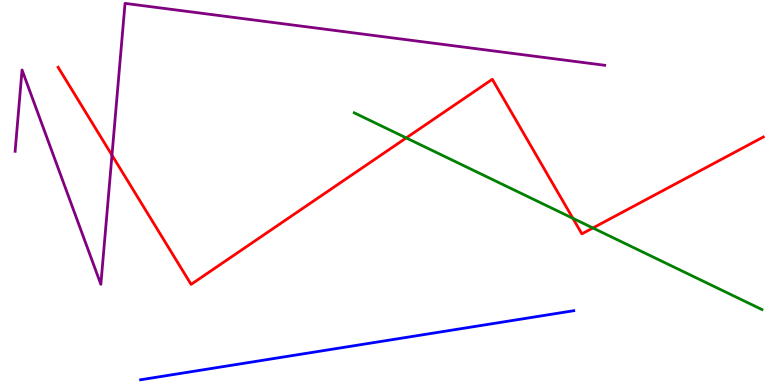[{'lines': ['blue', 'red'], 'intersections': []}, {'lines': ['green', 'red'], 'intersections': [{'x': 5.24, 'y': 6.42}, {'x': 7.39, 'y': 4.33}, {'x': 7.65, 'y': 4.08}]}, {'lines': ['purple', 'red'], 'intersections': [{'x': 1.44, 'y': 5.97}]}, {'lines': ['blue', 'green'], 'intersections': []}, {'lines': ['blue', 'purple'], 'intersections': []}, {'lines': ['green', 'purple'], 'intersections': []}]